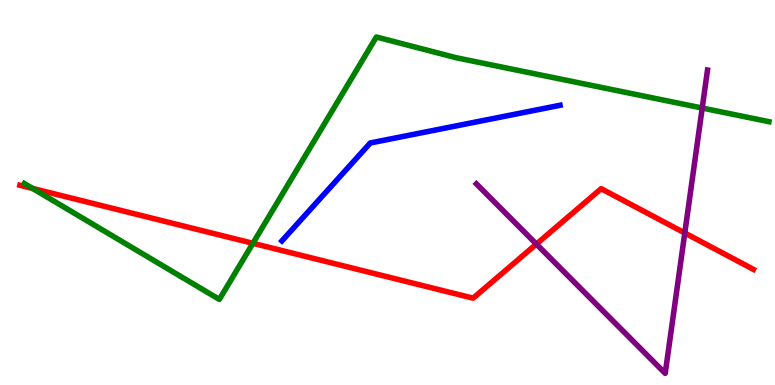[{'lines': ['blue', 'red'], 'intersections': []}, {'lines': ['green', 'red'], 'intersections': [{'x': 0.42, 'y': 5.11}, {'x': 3.26, 'y': 3.68}]}, {'lines': ['purple', 'red'], 'intersections': [{'x': 6.92, 'y': 3.66}, {'x': 8.84, 'y': 3.95}]}, {'lines': ['blue', 'green'], 'intersections': []}, {'lines': ['blue', 'purple'], 'intersections': []}, {'lines': ['green', 'purple'], 'intersections': [{'x': 9.06, 'y': 7.19}]}]